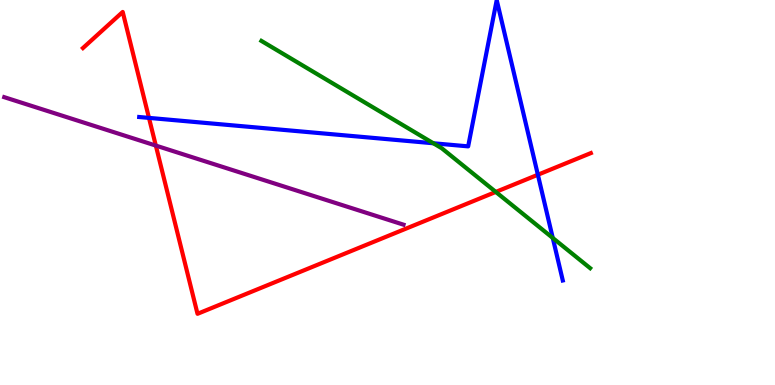[{'lines': ['blue', 'red'], 'intersections': [{'x': 1.92, 'y': 6.94}, {'x': 6.94, 'y': 5.46}]}, {'lines': ['green', 'red'], 'intersections': [{'x': 6.4, 'y': 5.01}]}, {'lines': ['purple', 'red'], 'intersections': [{'x': 2.01, 'y': 6.22}]}, {'lines': ['blue', 'green'], 'intersections': [{'x': 5.59, 'y': 6.28}, {'x': 7.13, 'y': 3.82}]}, {'lines': ['blue', 'purple'], 'intersections': []}, {'lines': ['green', 'purple'], 'intersections': []}]